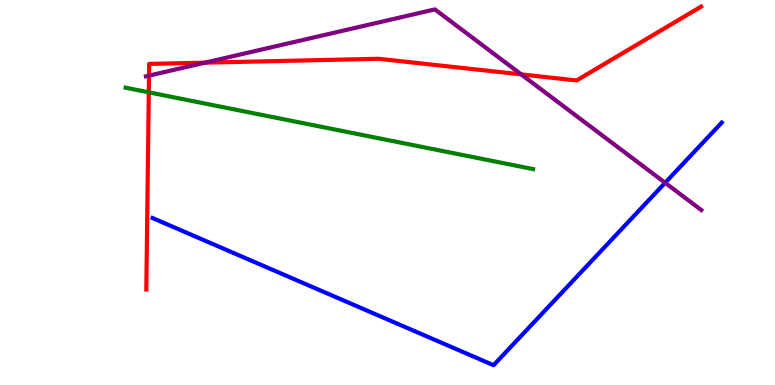[{'lines': ['blue', 'red'], 'intersections': []}, {'lines': ['green', 'red'], 'intersections': [{'x': 1.92, 'y': 7.6}]}, {'lines': ['purple', 'red'], 'intersections': [{'x': 1.92, 'y': 8.04}, {'x': 2.64, 'y': 8.37}, {'x': 6.73, 'y': 8.07}]}, {'lines': ['blue', 'green'], 'intersections': []}, {'lines': ['blue', 'purple'], 'intersections': [{'x': 8.58, 'y': 5.25}]}, {'lines': ['green', 'purple'], 'intersections': []}]